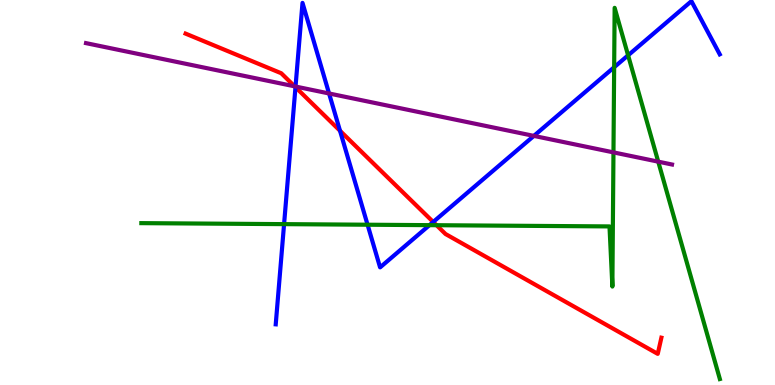[{'lines': ['blue', 'red'], 'intersections': [{'x': 3.81, 'y': 7.74}, {'x': 4.39, 'y': 6.6}, {'x': 5.59, 'y': 4.23}]}, {'lines': ['green', 'red'], 'intersections': [{'x': 5.63, 'y': 4.15}]}, {'lines': ['purple', 'red'], 'intersections': [{'x': 3.8, 'y': 7.76}]}, {'lines': ['blue', 'green'], 'intersections': [{'x': 3.67, 'y': 4.18}, {'x': 4.74, 'y': 4.16}, {'x': 5.54, 'y': 4.15}, {'x': 7.92, 'y': 8.25}, {'x': 8.1, 'y': 8.56}]}, {'lines': ['blue', 'purple'], 'intersections': [{'x': 3.81, 'y': 7.75}, {'x': 4.25, 'y': 7.57}, {'x': 6.89, 'y': 6.47}]}, {'lines': ['green', 'purple'], 'intersections': [{'x': 7.92, 'y': 6.04}, {'x': 8.49, 'y': 5.8}]}]